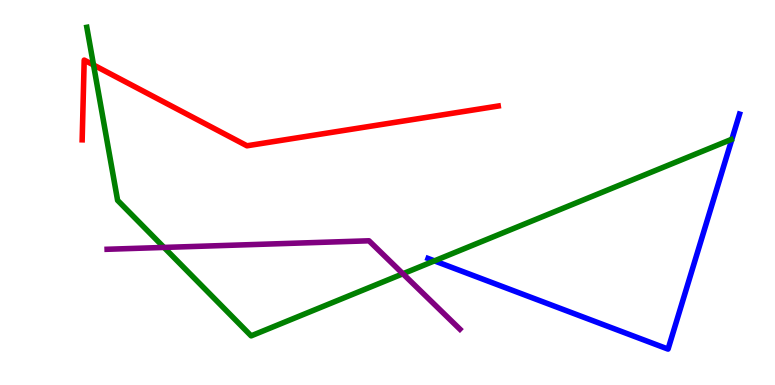[{'lines': ['blue', 'red'], 'intersections': []}, {'lines': ['green', 'red'], 'intersections': [{'x': 1.21, 'y': 8.31}]}, {'lines': ['purple', 'red'], 'intersections': []}, {'lines': ['blue', 'green'], 'intersections': [{'x': 5.61, 'y': 3.22}]}, {'lines': ['blue', 'purple'], 'intersections': []}, {'lines': ['green', 'purple'], 'intersections': [{'x': 2.12, 'y': 3.57}, {'x': 5.2, 'y': 2.89}]}]